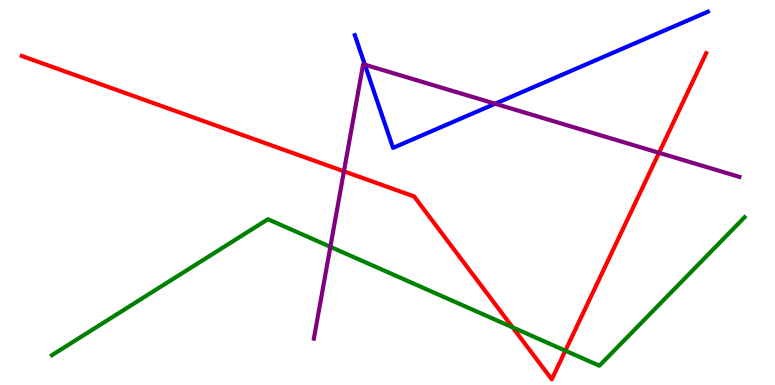[{'lines': ['blue', 'red'], 'intersections': []}, {'lines': ['green', 'red'], 'intersections': [{'x': 6.61, 'y': 1.5}, {'x': 7.29, 'y': 0.892}]}, {'lines': ['purple', 'red'], 'intersections': [{'x': 4.44, 'y': 5.55}, {'x': 8.5, 'y': 6.03}]}, {'lines': ['blue', 'green'], 'intersections': []}, {'lines': ['blue', 'purple'], 'intersections': [{'x': 4.71, 'y': 8.32}, {'x': 6.39, 'y': 7.31}]}, {'lines': ['green', 'purple'], 'intersections': [{'x': 4.26, 'y': 3.59}]}]